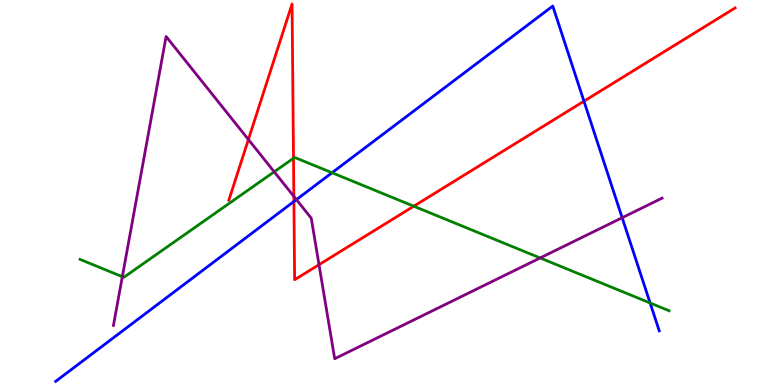[{'lines': ['blue', 'red'], 'intersections': [{'x': 3.79, 'y': 4.77}, {'x': 7.54, 'y': 7.37}]}, {'lines': ['green', 'red'], 'intersections': [{'x': 3.79, 'y': 5.89}, {'x': 5.34, 'y': 4.64}]}, {'lines': ['purple', 'red'], 'intersections': [{'x': 3.21, 'y': 6.38}, {'x': 3.79, 'y': 4.9}, {'x': 4.12, 'y': 3.12}]}, {'lines': ['blue', 'green'], 'intersections': [{'x': 4.28, 'y': 5.51}, {'x': 8.39, 'y': 2.13}]}, {'lines': ['blue', 'purple'], 'intersections': [{'x': 3.82, 'y': 4.82}, {'x': 8.03, 'y': 4.34}]}, {'lines': ['green', 'purple'], 'intersections': [{'x': 1.58, 'y': 2.81}, {'x': 3.54, 'y': 5.54}, {'x': 6.97, 'y': 3.3}]}]